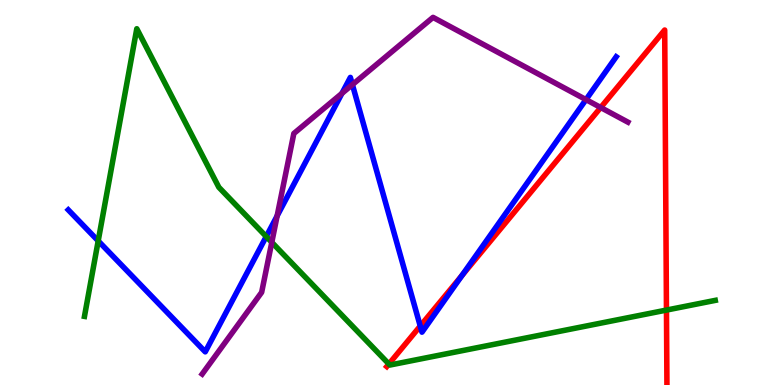[{'lines': ['blue', 'red'], 'intersections': [{'x': 5.42, 'y': 1.53}, {'x': 5.96, 'y': 2.84}]}, {'lines': ['green', 'red'], 'intersections': [{'x': 5.02, 'y': 0.546}, {'x': 8.6, 'y': 1.95}]}, {'lines': ['purple', 'red'], 'intersections': [{'x': 7.75, 'y': 7.21}]}, {'lines': ['blue', 'green'], 'intersections': [{'x': 1.27, 'y': 3.74}, {'x': 3.44, 'y': 3.86}]}, {'lines': ['blue', 'purple'], 'intersections': [{'x': 3.58, 'y': 4.39}, {'x': 4.41, 'y': 7.57}, {'x': 4.55, 'y': 7.8}, {'x': 7.56, 'y': 7.41}]}, {'lines': ['green', 'purple'], 'intersections': [{'x': 3.51, 'y': 3.71}]}]